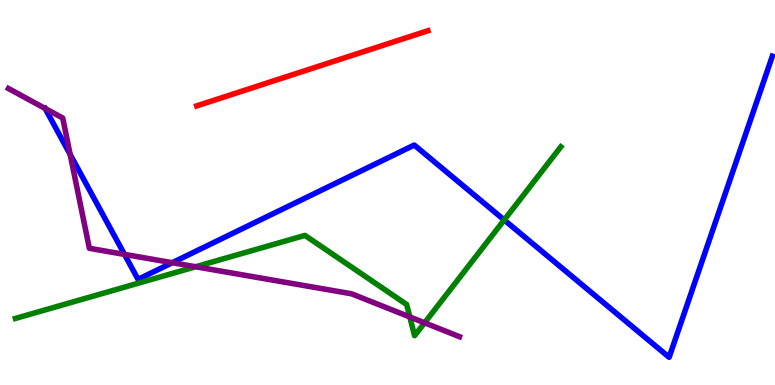[{'lines': ['blue', 'red'], 'intersections': []}, {'lines': ['green', 'red'], 'intersections': []}, {'lines': ['purple', 'red'], 'intersections': []}, {'lines': ['blue', 'green'], 'intersections': [{'x': 6.51, 'y': 4.29}]}, {'lines': ['blue', 'purple'], 'intersections': [{'x': 0.583, 'y': 7.18}, {'x': 0.906, 'y': 5.99}, {'x': 1.61, 'y': 3.39}, {'x': 2.22, 'y': 3.18}]}, {'lines': ['green', 'purple'], 'intersections': [{'x': 2.52, 'y': 3.07}, {'x': 5.29, 'y': 1.77}, {'x': 5.48, 'y': 1.62}]}]